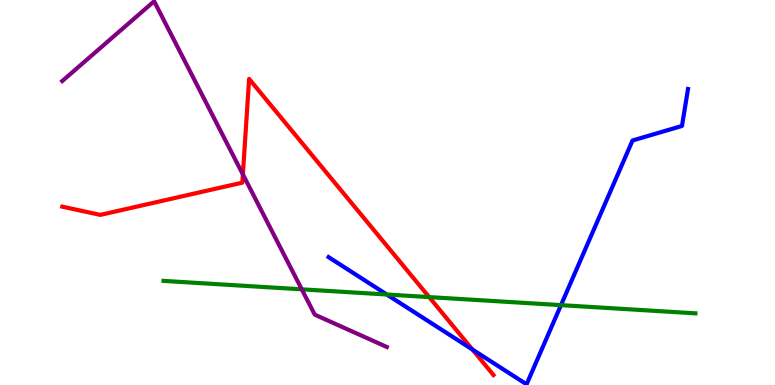[{'lines': ['blue', 'red'], 'intersections': [{'x': 6.1, 'y': 0.922}]}, {'lines': ['green', 'red'], 'intersections': [{'x': 5.54, 'y': 2.28}]}, {'lines': ['purple', 'red'], 'intersections': [{'x': 3.13, 'y': 5.47}]}, {'lines': ['blue', 'green'], 'intersections': [{'x': 4.99, 'y': 2.35}, {'x': 7.24, 'y': 2.07}]}, {'lines': ['blue', 'purple'], 'intersections': []}, {'lines': ['green', 'purple'], 'intersections': [{'x': 3.89, 'y': 2.49}]}]